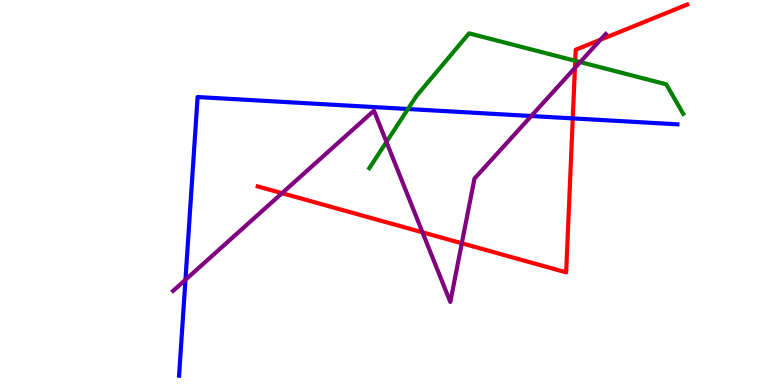[{'lines': ['blue', 'red'], 'intersections': [{'x': 7.39, 'y': 6.93}]}, {'lines': ['green', 'red'], 'intersections': [{'x': 7.42, 'y': 8.42}]}, {'lines': ['purple', 'red'], 'intersections': [{'x': 3.64, 'y': 4.98}, {'x': 5.45, 'y': 3.97}, {'x': 5.96, 'y': 3.68}, {'x': 7.42, 'y': 8.24}, {'x': 7.75, 'y': 8.97}]}, {'lines': ['blue', 'green'], 'intersections': [{'x': 5.26, 'y': 7.17}]}, {'lines': ['blue', 'purple'], 'intersections': [{'x': 2.39, 'y': 2.73}, {'x': 6.86, 'y': 6.99}]}, {'lines': ['green', 'purple'], 'intersections': [{'x': 4.99, 'y': 6.31}, {'x': 7.49, 'y': 8.39}]}]